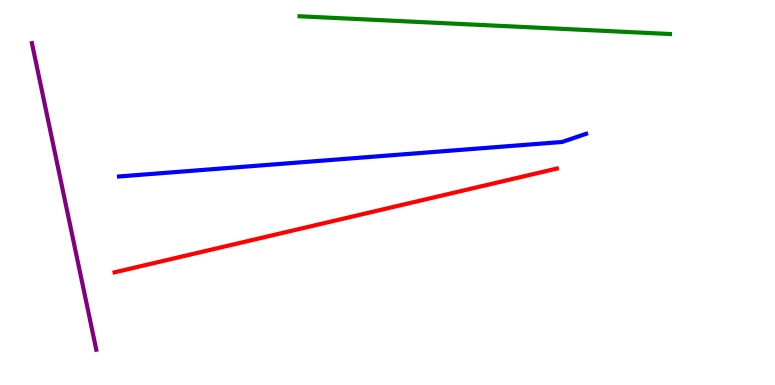[{'lines': ['blue', 'red'], 'intersections': []}, {'lines': ['green', 'red'], 'intersections': []}, {'lines': ['purple', 'red'], 'intersections': []}, {'lines': ['blue', 'green'], 'intersections': []}, {'lines': ['blue', 'purple'], 'intersections': []}, {'lines': ['green', 'purple'], 'intersections': []}]